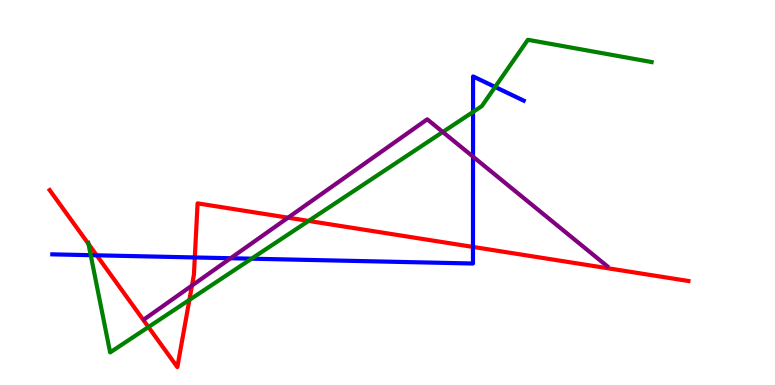[{'lines': ['blue', 'red'], 'intersections': [{'x': 1.25, 'y': 3.37}, {'x': 2.51, 'y': 3.31}, {'x': 6.1, 'y': 3.59}]}, {'lines': ['green', 'red'], 'intersections': [{'x': 1.14, 'y': 3.66}, {'x': 1.92, 'y': 1.51}, {'x': 2.44, 'y': 2.21}, {'x': 3.98, 'y': 4.26}]}, {'lines': ['purple', 'red'], 'intersections': [{'x': 2.48, 'y': 2.58}, {'x': 3.72, 'y': 4.35}]}, {'lines': ['blue', 'green'], 'intersections': [{'x': 1.17, 'y': 3.37}, {'x': 3.25, 'y': 3.28}, {'x': 6.1, 'y': 7.09}, {'x': 6.39, 'y': 7.74}]}, {'lines': ['blue', 'purple'], 'intersections': [{'x': 2.98, 'y': 3.29}, {'x': 6.1, 'y': 5.93}]}, {'lines': ['green', 'purple'], 'intersections': [{'x': 5.71, 'y': 6.57}]}]